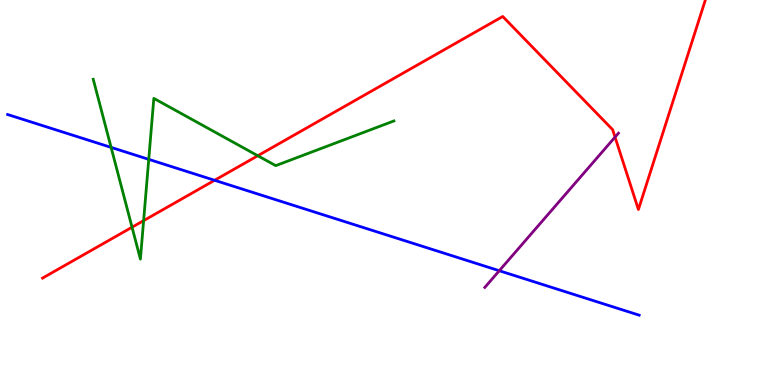[{'lines': ['blue', 'red'], 'intersections': [{'x': 2.77, 'y': 5.32}]}, {'lines': ['green', 'red'], 'intersections': [{'x': 1.7, 'y': 4.1}, {'x': 1.85, 'y': 4.27}, {'x': 3.33, 'y': 5.95}]}, {'lines': ['purple', 'red'], 'intersections': [{'x': 7.94, 'y': 6.44}]}, {'lines': ['blue', 'green'], 'intersections': [{'x': 1.43, 'y': 6.17}, {'x': 1.92, 'y': 5.86}]}, {'lines': ['blue', 'purple'], 'intersections': [{'x': 6.44, 'y': 2.97}]}, {'lines': ['green', 'purple'], 'intersections': []}]